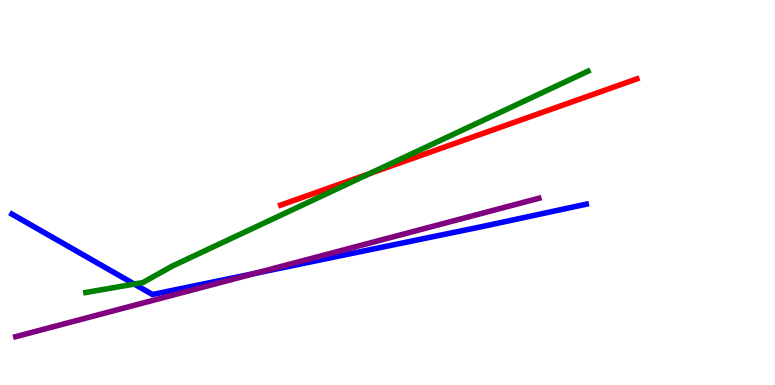[{'lines': ['blue', 'red'], 'intersections': []}, {'lines': ['green', 'red'], 'intersections': [{'x': 4.77, 'y': 5.49}]}, {'lines': ['purple', 'red'], 'intersections': []}, {'lines': ['blue', 'green'], 'intersections': [{'x': 1.73, 'y': 2.62}]}, {'lines': ['blue', 'purple'], 'intersections': [{'x': 3.29, 'y': 2.9}]}, {'lines': ['green', 'purple'], 'intersections': []}]